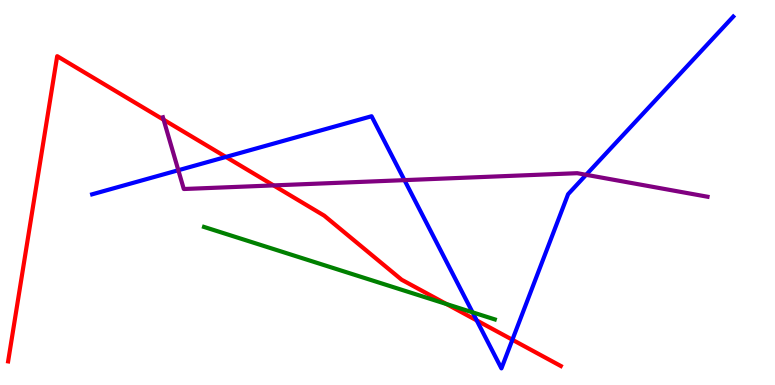[{'lines': ['blue', 'red'], 'intersections': [{'x': 2.91, 'y': 5.92}, {'x': 6.15, 'y': 1.68}, {'x': 6.61, 'y': 1.18}]}, {'lines': ['green', 'red'], 'intersections': [{'x': 5.76, 'y': 2.1}]}, {'lines': ['purple', 'red'], 'intersections': [{'x': 2.11, 'y': 6.89}, {'x': 3.53, 'y': 5.18}]}, {'lines': ['blue', 'green'], 'intersections': [{'x': 6.1, 'y': 1.89}]}, {'lines': ['blue', 'purple'], 'intersections': [{'x': 2.3, 'y': 5.58}, {'x': 5.22, 'y': 5.32}, {'x': 7.56, 'y': 5.46}]}, {'lines': ['green', 'purple'], 'intersections': []}]